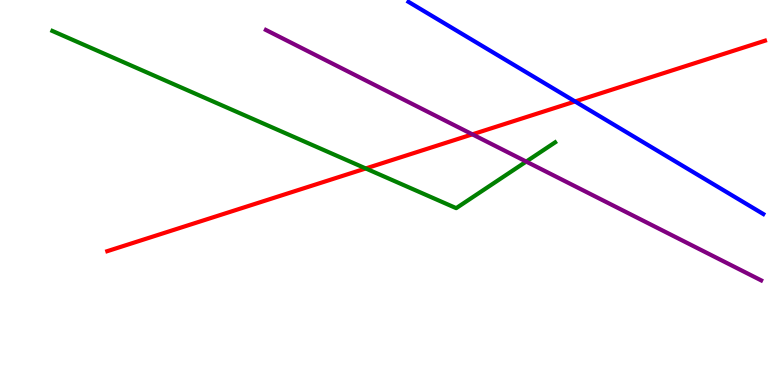[{'lines': ['blue', 'red'], 'intersections': [{'x': 7.42, 'y': 7.36}]}, {'lines': ['green', 'red'], 'intersections': [{'x': 4.72, 'y': 5.62}]}, {'lines': ['purple', 'red'], 'intersections': [{'x': 6.09, 'y': 6.51}]}, {'lines': ['blue', 'green'], 'intersections': []}, {'lines': ['blue', 'purple'], 'intersections': []}, {'lines': ['green', 'purple'], 'intersections': [{'x': 6.79, 'y': 5.8}]}]